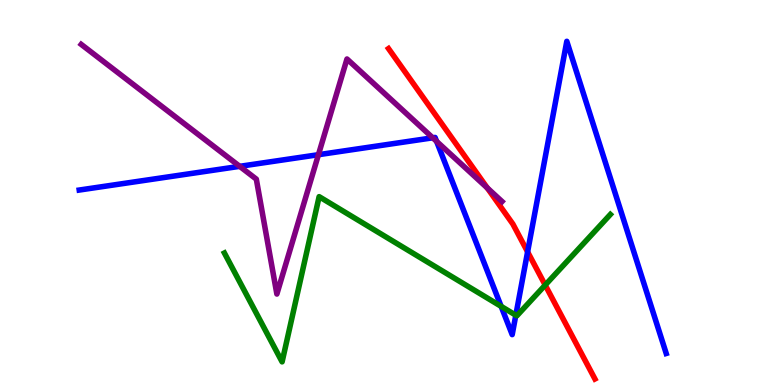[{'lines': ['blue', 'red'], 'intersections': [{'x': 6.81, 'y': 3.46}]}, {'lines': ['green', 'red'], 'intersections': [{'x': 7.03, 'y': 2.6}]}, {'lines': ['purple', 'red'], 'intersections': [{'x': 6.29, 'y': 5.12}]}, {'lines': ['blue', 'green'], 'intersections': [{'x': 6.47, 'y': 2.04}, {'x': 6.66, 'y': 1.81}]}, {'lines': ['blue', 'purple'], 'intersections': [{'x': 3.09, 'y': 5.68}, {'x': 4.11, 'y': 5.98}, {'x': 5.58, 'y': 6.42}, {'x': 5.63, 'y': 6.33}]}, {'lines': ['green', 'purple'], 'intersections': []}]